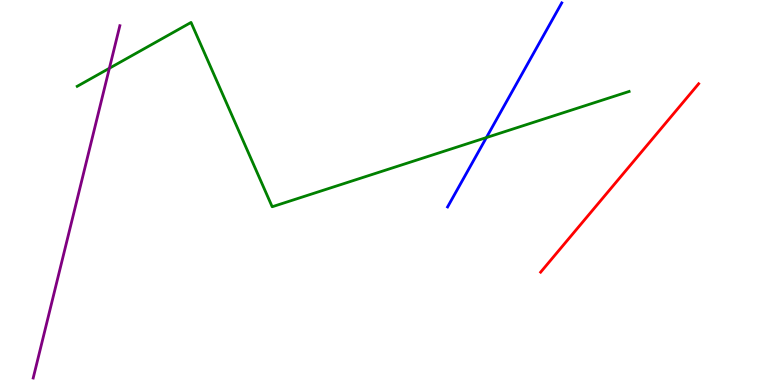[{'lines': ['blue', 'red'], 'intersections': []}, {'lines': ['green', 'red'], 'intersections': []}, {'lines': ['purple', 'red'], 'intersections': []}, {'lines': ['blue', 'green'], 'intersections': [{'x': 6.28, 'y': 6.43}]}, {'lines': ['blue', 'purple'], 'intersections': []}, {'lines': ['green', 'purple'], 'intersections': [{'x': 1.41, 'y': 8.23}]}]